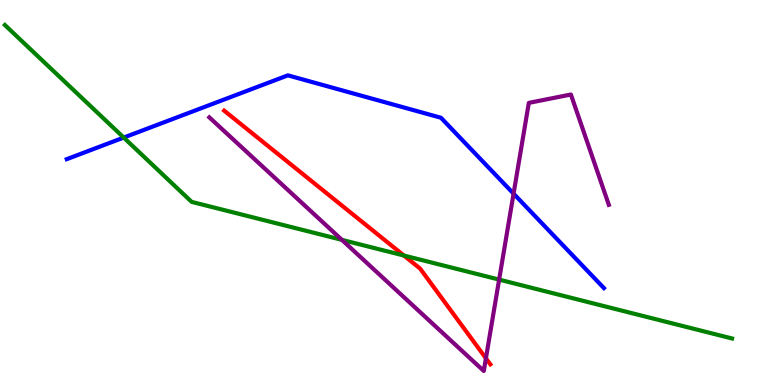[{'lines': ['blue', 'red'], 'intersections': []}, {'lines': ['green', 'red'], 'intersections': [{'x': 5.21, 'y': 3.36}]}, {'lines': ['purple', 'red'], 'intersections': [{'x': 6.27, 'y': 0.694}]}, {'lines': ['blue', 'green'], 'intersections': [{'x': 1.6, 'y': 6.43}]}, {'lines': ['blue', 'purple'], 'intersections': [{'x': 6.63, 'y': 4.97}]}, {'lines': ['green', 'purple'], 'intersections': [{'x': 4.41, 'y': 3.77}, {'x': 6.44, 'y': 2.74}]}]